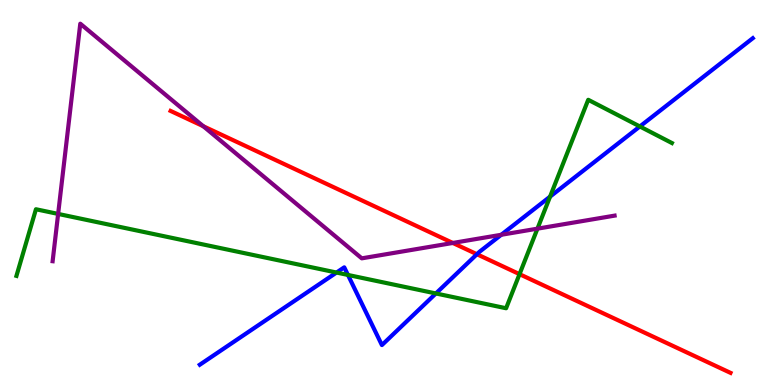[{'lines': ['blue', 'red'], 'intersections': [{'x': 6.15, 'y': 3.4}]}, {'lines': ['green', 'red'], 'intersections': [{'x': 6.7, 'y': 2.88}]}, {'lines': ['purple', 'red'], 'intersections': [{'x': 2.62, 'y': 6.72}, {'x': 5.84, 'y': 3.69}]}, {'lines': ['blue', 'green'], 'intersections': [{'x': 4.34, 'y': 2.92}, {'x': 4.49, 'y': 2.86}, {'x': 5.62, 'y': 2.38}, {'x': 7.1, 'y': 4.89}, {'x': 8.26, 'y': 6.72}]}, {'lines': ['blue', 'purple'], 'intersections': [{'x': 6.47, 'y': 3.9}]}, {'lines': ['green', 'purple'], 'intersections': [{'x': 0.75, 'y': 4.44}, {'x': 6.93, 'y': 4.06}]}]